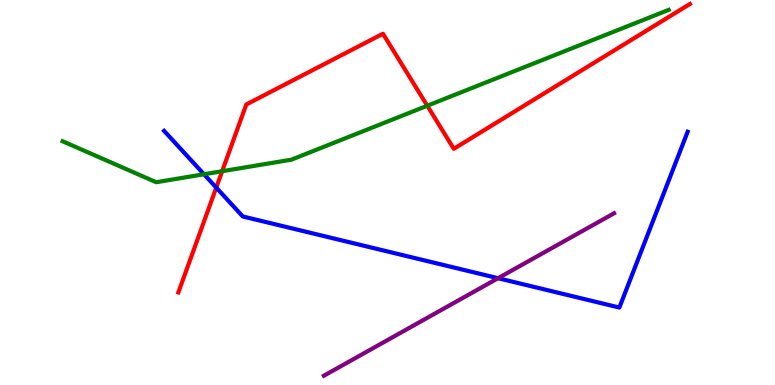[{'lines': ['blue', 'red'], 'intersections': [{'x': 2.79, 'y': 5.13}]}, {'lines': ['green', 'red'], 'intersections': [{'x': 2.87, 'y': 5.55}, {'x': 5.51, 'y': 7.25}]}, {'lines': ['purple', 'red'], 'intersections': []}, {'lines': ['blue', 'green'], 'intersections': [{'x': 2.63, 'y': 5.47}]}, {'lines': ['blue', 'purple'], 'intersections': [{'x': 6.43, 'y': 2.77}]}, {'lines': ['green', 'purple'], 'intersections': []}]